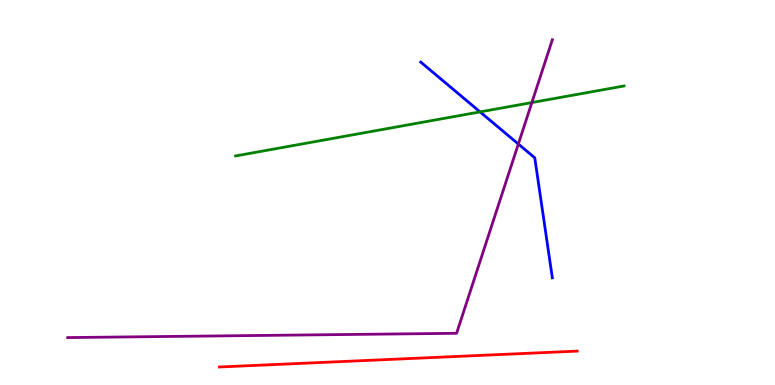[{'lines': ['blue', 'red'], 'intersections': []}, {'lines': ['green', 'red'], 'intersections': []}, {'lines': ['purple', 'red'], 'intersections': []}, {'lines': ['blue', 'green'], 'intersections': [{'x': 6.19, 'y': 7.09}]}, {'lines': ['blue', 'purple'], 'intersections': [{'x': 6.69, 'y': 6.26}]}, {'lines': ['green', 'purple'], 'intersections': [{'x': 6.86, 'y': 7.34}]}]